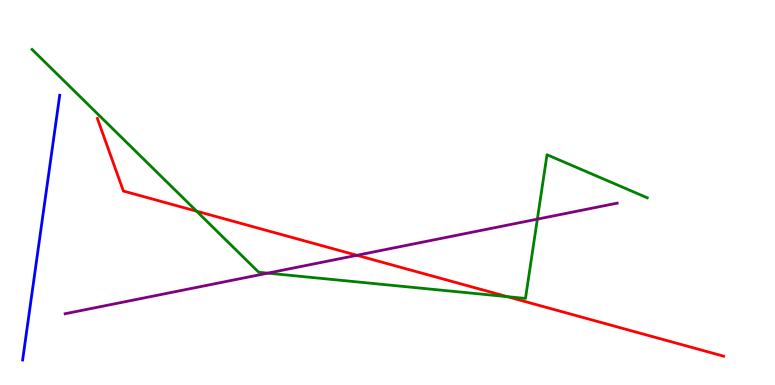[{'lines': ['blue', 'red'], 'intersections': []}, {'lines': ['green', 'red'], 'intersections': [{'x': 2.54, 'y': 4.51}, {'x': 6.55, 'y': 2.29}]}, {'lines': ['purple', 'red'], 'intersections': [{'x': 4.61, 'y': 3.37}]}, {'lines': ['blue', 'green'], 'intersections': []}, {'lines': ['blue', 'purple'], 'intersections': []}, {'lines': ['green', 'purple'], 'intersections': [{'x': 3.46, 'y': 2.91}, {'x': 6.93, 'y': 4.31}]}]